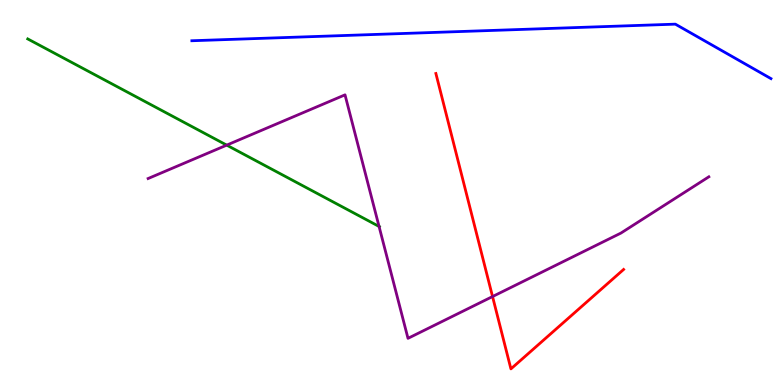[{'lines': ['blue', 'red'], 'intersections': []}, {'lines': ['green', 'red'], 'intersections': []}, {'lines': ['purple', 'red'], 'intersections': [{'x': 6.36, 'y': 2.3}]}, {'lines': ['blue', 'green'], 'intersections': []}, {'lines': ['blue', 'purple'], 'intersections': []}, {'lines': ['green', 'purple'], 'intersections': [{'x': 2.93, 'y': 6.23}, {'x': 4.89, 'y': 4.12}]}]